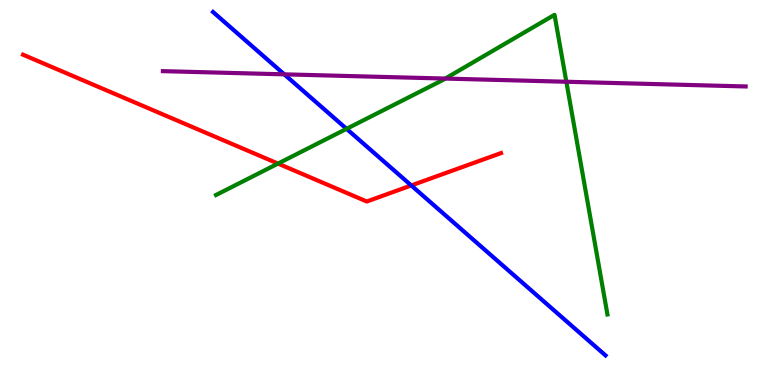[{'lines': ['blue', 'red'], 'intersections': [{'x': 5.31, 'y': 5.18}]}, {'lines': ['green', 'red'], 'intersections': [{'x': 3.59, 'y': 5.75}]}, {'lines': ['purple', 'red'], 'intersections': []}, {'lines': ['blue', 'green'], 'intersections': [{'x': 4.47, 'y': 6.65}]}, {'lines': ['blue', 'purple'], 'intersections': [{'x': 3.67, 'y': 8.07}]}, {'lines': ['green', 'purple'], 'intersections': [{'x': 5.75, 'y': 7.96}, {'x': 7.31, 'y': 7.88}]}]